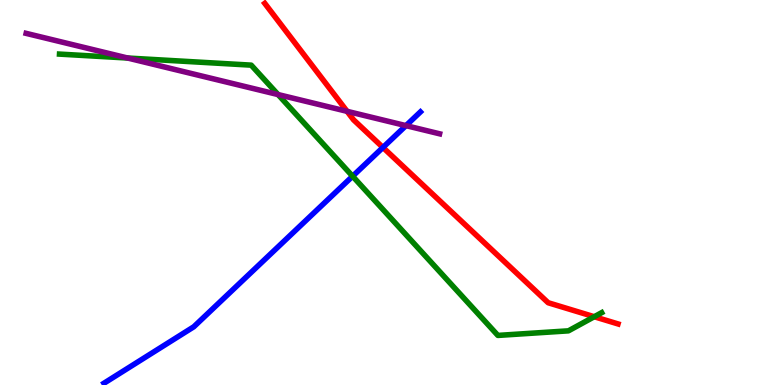[{'lines': ['blue', 'red'], 'intersections': [{'x': 4.94, 'y': 6.17}]}, {'lines': ['green', 'red'], 'intersections': [{'x': 7.67, 'y': 1.77}]}, {'lines': ['purple', 'red'], 'intersections': [{'x': 4.48, 'y': 7.11}]}, {'lines': ['blue', 'green'], 'intersections': [{'x': 4.55, 'y': 5.42}]}, {'lines': ['blue', 'purple'], 'intersections': [{'x': 5.24, 'y': 6.74}]}, {'lines': ['green', 'purple'], 'intersections': [{'x': 1.65, 'y': 8.49}, {'x': 3.59, 'y': 7.54}]}]